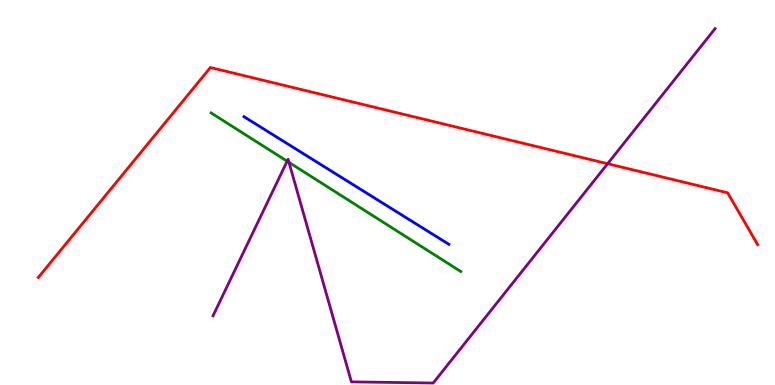[{'lines': ['blue', 'red'], 'intersections': []}, {'lines': ['green', 'red'], 'intersections': []}, {'lines': ['purple', 'red'], 'intersections': [{'x': 7.84, 'y': 5.75}]}, {'lines': ['blue', 'green'], 'intersections': []}, {'lines': ['blue', 'purple'], 'intersections': []}, {'lines': ['green', 'purple'], 'intersections': [{'x': 3.7, 'y': 5.81}, {'x': 3.73, 'y': 5.78}]}]